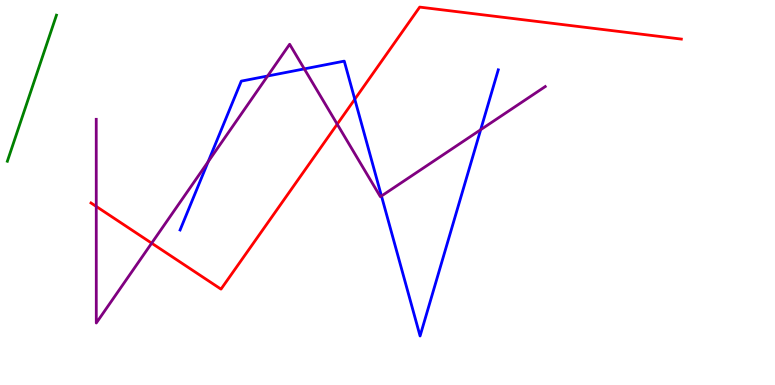[{'lines': ['blue', 'red'], 'intersections': [{'x': 4.58, 'y': 7.42}]}, {'lines': ['green', 'red'], 'intersections': []}, {'lines': ['purple', 'red'], 'intersections': [{'x': 1.24, 'y': 4.64}, {'x': 1.96, 'y': 3.68}, {'x': 4.35, 'y': 6.77}]}, {'lines': ['blue', 'green'], 'intersections': []}, {'lines': ['blue', 'purple'], 'intersections': [{'x': 2.69, 'y': 5.8}, {'x': 3.45, 'y': 8.03}, {'x': 3.93, 'y': 8.21}, {'x': 4.92, 'y': 4.91}, {'x': 6.2, 'y': 6.63}]}, {'lines': ['green', 'purple'], 'intersections': []}]